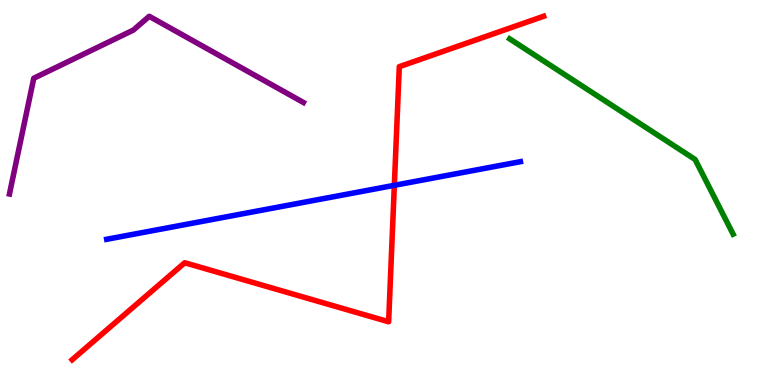[{'lines': ['blue', 'red'], 'intersections': [{'x': 5.09, 'y': 5.19}]}, {'lines': ['green', 'red'], 'intersections': []}, {'lines': ['purple', 'red'], 'intersections': []}, {'lines': ['blue', 'green'], 'intersections': []}, {'lines': ['blue', 'purple'], 'intersections': []}, {'lines': ['green', 'purple'], 'intersections': []}]